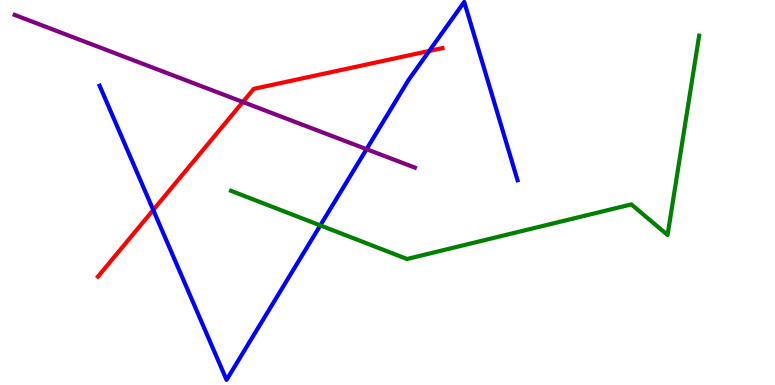[{'lines': ['blue', 'red'], 'intersections': [{'x': 1.98, 'y': 4.55}, {'x': 5.54, 'y': 8.68}]}, {'lines': ['green', 'red'], 'intersections': []}, {'lines': ['purple', 'red'], 'intersections': [{'x': 3.13, 'y': 7.35}]}, {'lines': ['blue', 'green'], 'intersections': [{'x': 4.13, 'y': 4.15}]}, {'lines': ['blue', 'purple'], 'intersections': [{'x': 4.73, 'y': 6.13}]}, {'lines': ['green', 'purple'], 'intersections': []}]